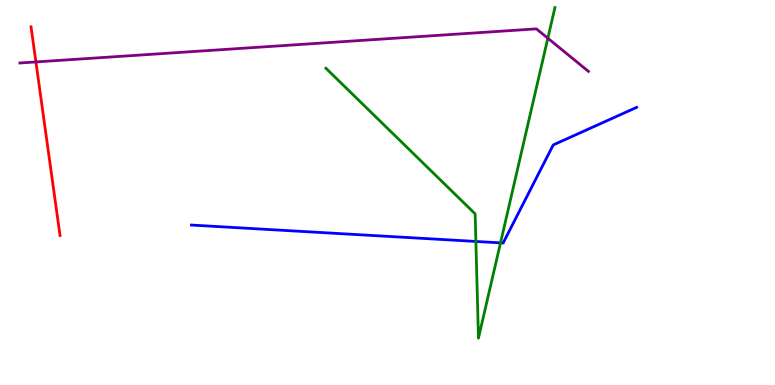[{'lines': ['blue', 'red'], 'intersections': []}, {'lines': ['green', 'red'], 'intersections': []}, {'lines': ['purple', 'red'], 'intersections': [{'x': 0.463, 'y': 8.39}]}, {'lines': ['blue', 'green'], 'intersections': [{'x': 6.14, 'y': 3.73}, {'x': 6.46, 'y': 3.69}]}, {'lines': ['blue', 'purple'], 'intersections': []}, {'lines': ['green', 'purple'], 'intersections': [{'x': 7.07, 'y': 9.01}]}]